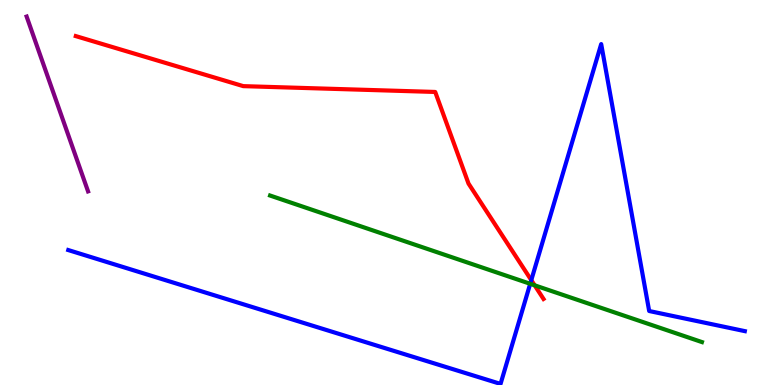[{'lines': ['blue', 'red'], 'intersections': [{'x': 6.86, 'y': 2.72}]}, {'lines': ['green', 'red'], 'intersections': [{'x': 6.9, 'y': 2.59}]}, {'lines': ['purple', 'red'], 'intersections': []}, {'lines': ['blue', 'green'], 'intersections': [{'x': 6.84, 'y': 2.63}]}, {'lines': ['blue', 'purple'], 'intersections': []}, {'lines': ['green', 'purple'], 'intersections': []}]